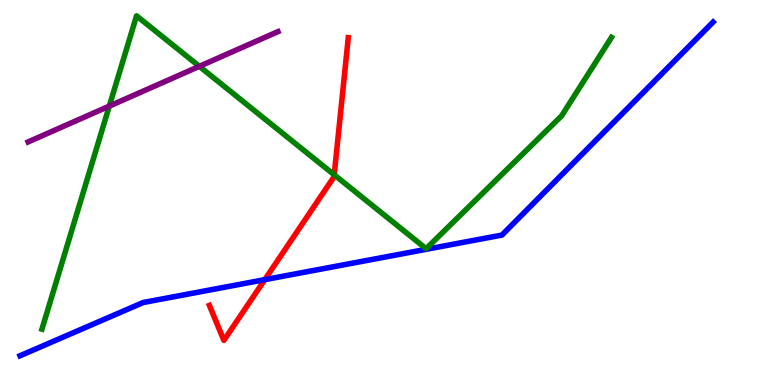[{'lines': ['blue', 'red'], 'intersections': [{'x': 3.42, 'y': 2.74}]}, {'lines': ['green', 'red'], 'intersections': [{'x': 4.31, 'y': 5.46}]}, {'lines': ['purple', 'red'], 'intersections': []}, {'lines': ['blue', 'green'], 'intersections': []}, {'lines': ['blue', 'purple'], 'intersections': []}, {'lines': ['green', 'purple'], 'intersections': [{'x': 1.41, 'y': 7.24}, {'x': 2.57, 'y': 8.28}]}]